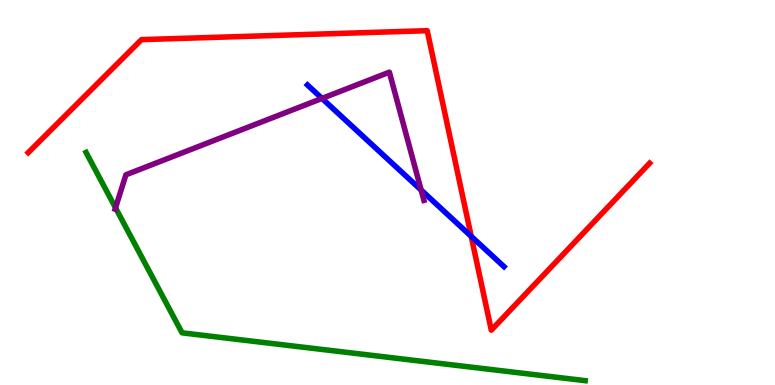[{'lines': ['blue', 'red'], 'intersections': [{'x': 6.08, 'y': 3.86}]}, {'lines': ['green', 'red'], 'intersections': []}, {'lines': ['purple', 'red'], 'intersections': []}, {'lines': ['blue', 'green'], 'intersections': []}, {'lines': ['blue', 'purple'], 'intersections': [{'x': 4.15, 'y': 7.44}, {'x': 5.43, 'y': 5.06}]}, {'lines': ['green', 'purple'], 'intersections': [{'x': 1.49, 'y': 4.6}]}]